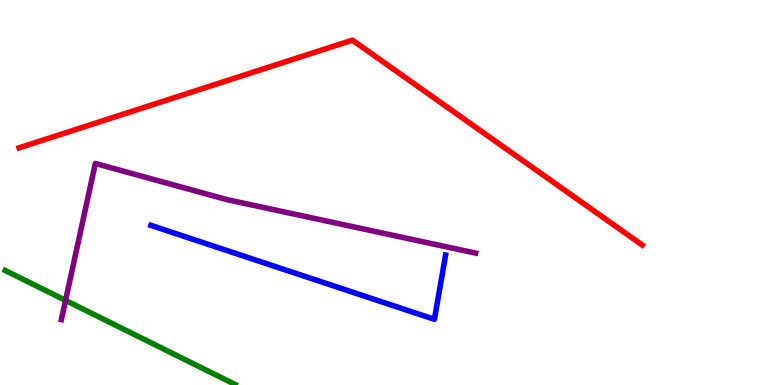[{'lines': ['blue', 'red'], 'intersections': []}, {'lines': ['green', 'red'], 'intersections': []}, {'lines': ['purple', 'red'], 'intersections': []}, {'lines': ['blue', 'green'], 'intersections': []}, {'lines': ['blue', 'purple'], 'intersections': []}, {'lines': ['green', 'purple'], 'intersections': [{'x': 0.846, 'y': 2.2}]}]